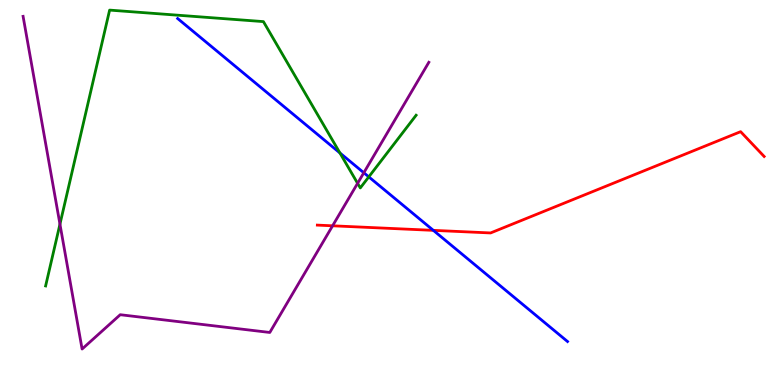[{'lines': ['blue', 'red'], 'intersections': [{'x': 5.59, 'y': 4.02}]}, {'lines': ['green', 'red'], 'intersections': []}, {'lines': ['purple', 'red'], 'intersections': [{'x': 4.29, 'y': 4.14}]}, {'lines': ['blue', 'green'], 'intersections': [{'x': 4.39, 'y': 6.03}, {'x': 4.76, 'y': 5.41}]}, {'lines': ['blue', 'purple'], 'intersections': [{'x': 4.69, 'y': 5.51}]}, {'lines': ['green', 'purple'], 'intersections': [{'x': 0.774, 'y': 4.18}, {'x': 4.61, 'y': 5.24}]}]